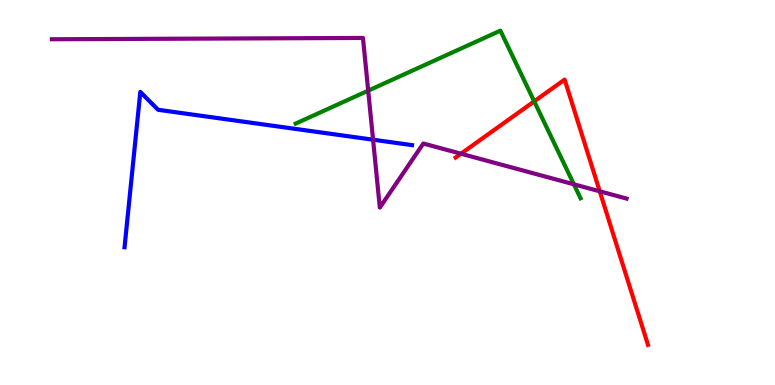[{'lines': ['blue', 'red'], 'intersections': []}, {'lines': ['green', 'red'], 'intersections': [{'x': 6.89, 'y': 7.37}]}, {'lines': ['purple', 'red'], 'intersections': [{'x': 5.95, 'y': 6.01}, {'x': 7.74, 'y': 5.03}]}, {'lines': ['blue', 'green'], 'intersections': []}, {'lines': ['blue', 'purple'], 'intersections': [{'x': 4.81, 'y': 6.37}]}, {'lines': ['green', 'purple'], 'intersections': [{'x': 4.75, 'y': 7.65}, {'x': 7.4, 'y': 5.21}]}]